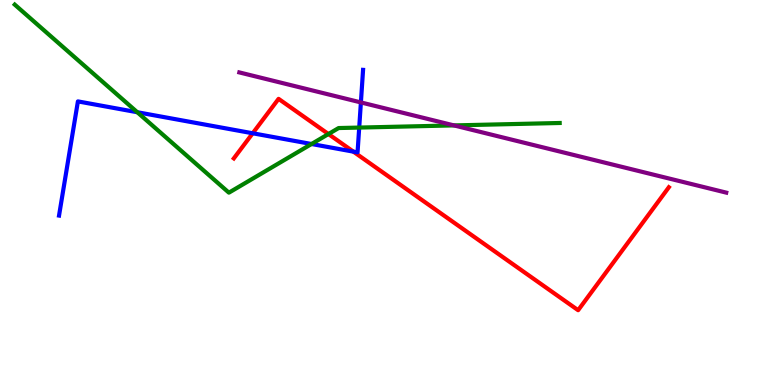[{'lines': ['blue', 'red'], 'intersections': [{'x': 3.26, 'y': 6.54}, {'x': 4.56, 'y': 6.06}]}, {'lines': ['green', 'red'], 'intersections': [{'x': 4.24, 'y': 6.52}]}, {'lines': ['purple', 'red'], 'intersections': []}, {'lines': ['blue', 'green'], 'intersections': [{'x': 1.77, 'y': 7.08}, {'x': 4.02, 'y': 6.26}, {'x': 4.64, 'y': 6.69}]}, {'lines': ['blue', 'purple'], 'intersections': [{'x': 4.66, 'y': 7.34}]}, {'lines': ['green', 'purple'], 'intersections': [{'x': 5.86, 'y': 6.74}]}]